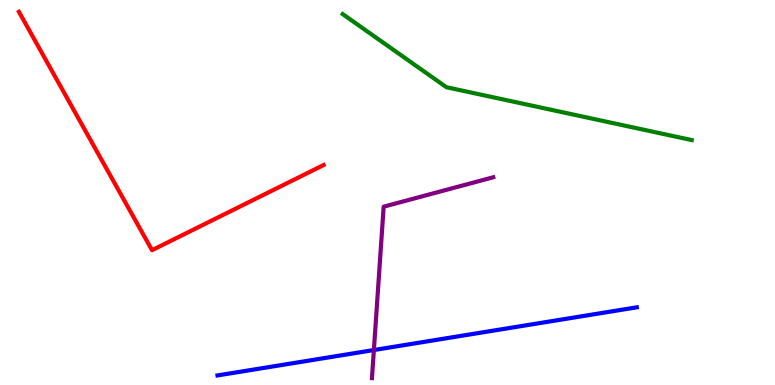[{'lines': ['blue', 'red'], 'intersections': []}, {'lines': ['green', 'red'], 'intersections': []}, {'lines': ['purple', 'red'], 'intersections': []}, {'lines': ['blue', 'green'], 'intersections': []}, {'lines': ['blue', 'purple'], 'intersections': [{'x': 4.82, 'y': 0.908}]}, {'lines': ['green', 'purple'], 'intersections': []}]